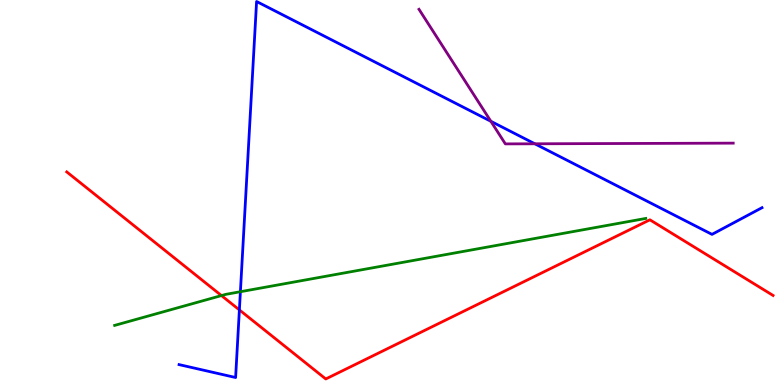[{'lines': ['blue', 'red'], 'intersections': [{'x': 3.09, 'y': 1.95}]}, {'lines': ['green', 'red'], 'intersections': [{'x': 2.86, 'y': 2.32}]}, {'lines': ['purple', 'red'], 'intersections': []}, {'lines': ['blue', 'green'], 'intersections': [{'x': 3.1, 'y': 2.42}]}, {'lines': ['blue', 'purple'], 'intersections': [{'x': 6.33, 'y': 6.85}, {'x': 6.9, 'y': 6.27}]}, {'lines': ['green', 'purple'], 'intersections': []}]